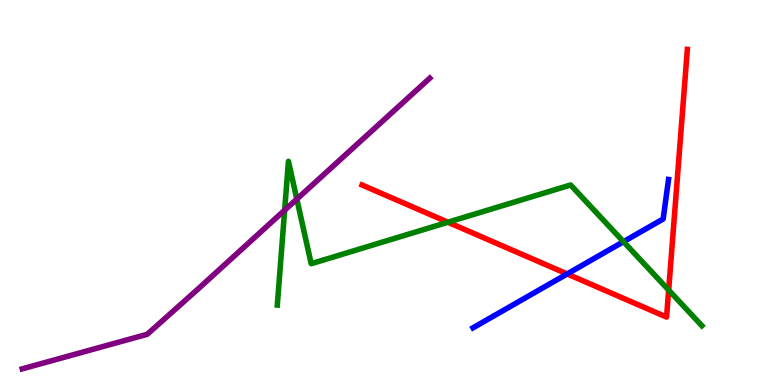[{'lines': ['blue', 'red'], 'intersections': [{'x': 7.32, 'y': 2.88}]}, {'lines': ['green', 'red'], 'intersections': [{'x': 5.78, 'y': 4.23}, {'x': 8.63, 'y': 2.47}]}, {'lines': ['purple', 'red'], 'intersections': []}, {'lines': ['blue', 'green'], 'intersections': [{'x': 8.05, 'y': 3.72}]}, {'lines': ['blue', 'purple'], 'intersections': []}, {'lines': ['green', 'purple'], 'intersections': [{'x': 3.67, 'y': 4.54}, {'x': 3.83, 'y': 4.83}]}]